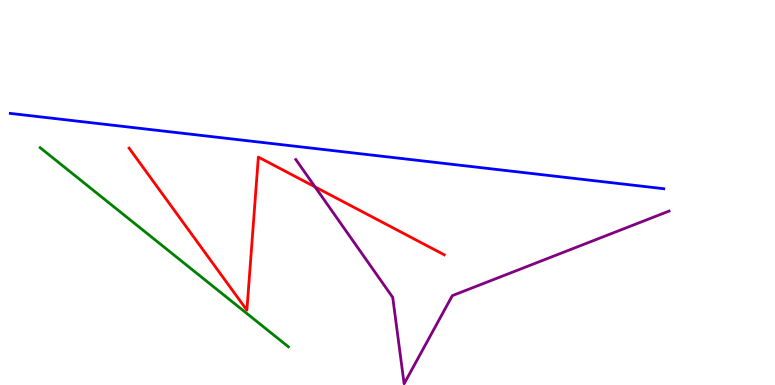[{'lines': ['blue', 'red'], 'intersections': []}, {'lines': ['green', 'red'], 'intersections': []}, {'lines': ['purple', 'red'], 'intersections': [{'x': 4.07, 'y': 5.15}]}, {'lines': ['blue', 'green'], 'intersections': []}, {'lines': ['blue', 'purple'], 'intersections': []}, {'lines': ['green', 'purple'], 'intersections': []}]